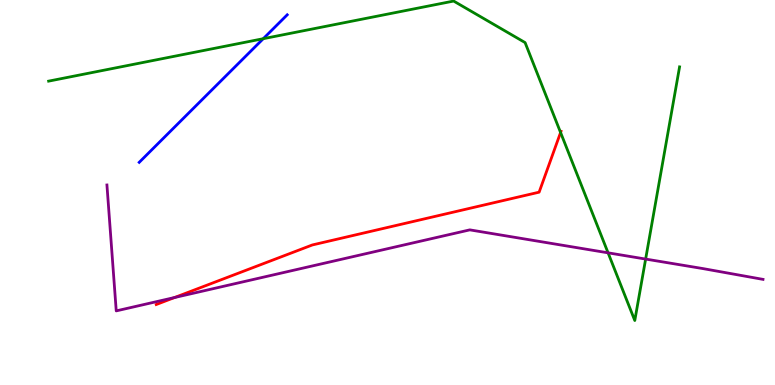[{'lines': ['blue', 'red'], 'intersections': []}, {'lines': ['green', 'red'], 'intersections': [{'x': 7.23, 'y': 6.56}]}, {'lines': ['purple', 'red'], 'intersections': [{'x': 2.25, 'y': 2.27}]}, {'lines': ['blue', 'green'], 'intersections': [{'x': 3.4, 'y': 8.99}]}, {'lines': ['blue', 'purple'], 'intersections': []}, {'lines': ['green', 'purple'], 'intersections': [{'x': 7.85, 'y': 3.43}, {'x': 8.33, 'y': 3.27}]}]